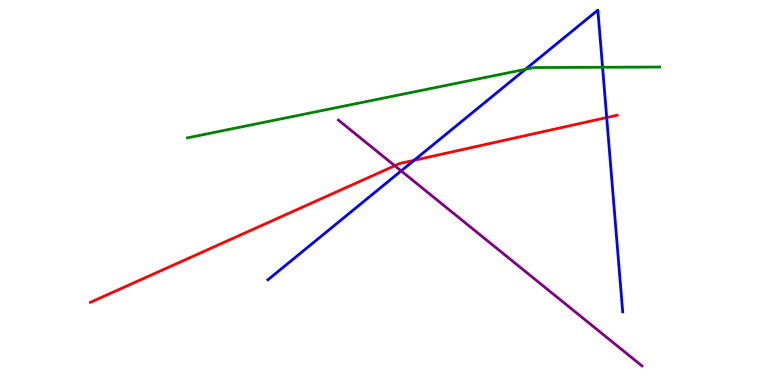[{'lines': ['blue', 'red'], 'intersections': [{'x': 5.34, 'y': 5.84}, {'x': 7.83, 'y': 6.95}]}, {'lines': ['green', 'red'], 'intersections': []}, {'lines': ['purple', 'red'], 'intersections': [{'x': 5.09, 'y': 5.7}]}, {'lines': ['blue', 'green'], 'intersections': [{'x': 6.78, 'y': 8.2}, {'x': 7.77, 'y': 8.25}]}, {'lines': ['blue', 'purple'], 'intersections': [{'x': 5.18, 'y': 5.56}]}, {'lines': ['green', 'purple'], 'intersections': []}]